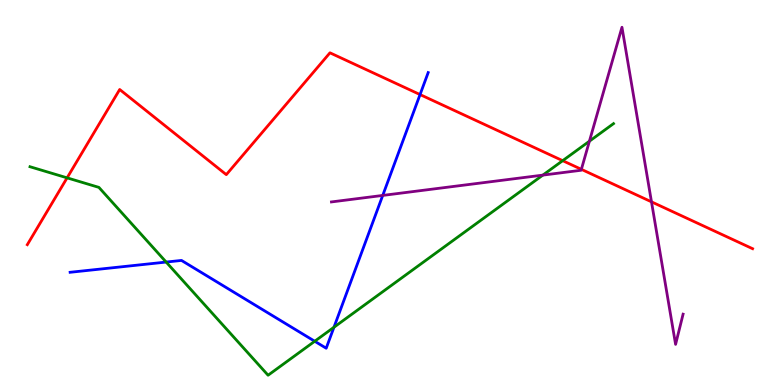[{'lines': ['blue', 'red'], 'intersections': [{'x': 5.42, 'y': 7.54}]}, {'lines': ['green', 'red'], 'intersections': [{'x': 0.866, 'y': 5.38}, {'x': 7.26, 'y': 5.83}]}, {'lines': ['purple', 'red'], 'intersections': [{'x': 7.5, 'y': 5.6}, {'x': 8.41, 'y': 4.76}]}, {'lines': ['blue', 'green'], 'intersections': [{'x': 2.14, 'y': 3.19}, {'x': 4.06, 'y': 1.14}, {'x': 4.31, 'y': 1.5}]}, {'lines': ['blue', 'purple'], 'intersections': [{'x': 4.94, 'y': 4.92}]}, {'lines': ['green', 'purple'], 'intersections': [{'x': 7.0, 'y': 5.45}, {'x': 7.61, 'y': 6.33}]}]